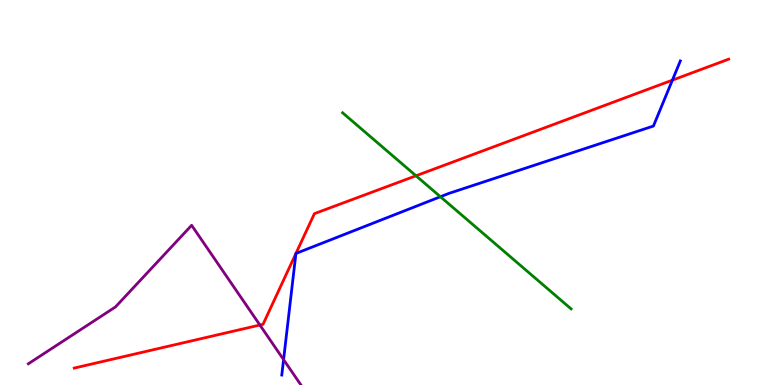[{'lines': ['blue', 'red'], 'intersections': [{'x': 3.82, 'y': 3.42}, {'x': 3.82, 'y': 3.42}, {'x': 8.68, 'y': 7.92}]}, {'lines': ['green', 'red'], 'intersections': [{'x': 5.37, 'y': 5.43}]}, {'lines': ['purple', 'red'], 'intersections': [{'x': 3.35, 'y': 1.56}]}, {'lines': ['blue', 'green'], 'intersections': [{'x': 5.68, 'y': 4.89}]}, {'lines': ['blue', 'purple'], 'intersections': [{'x': 3.66, 'y': 0.659}]}, {'lines': ['green', 'purple'], 'intersections': []}]